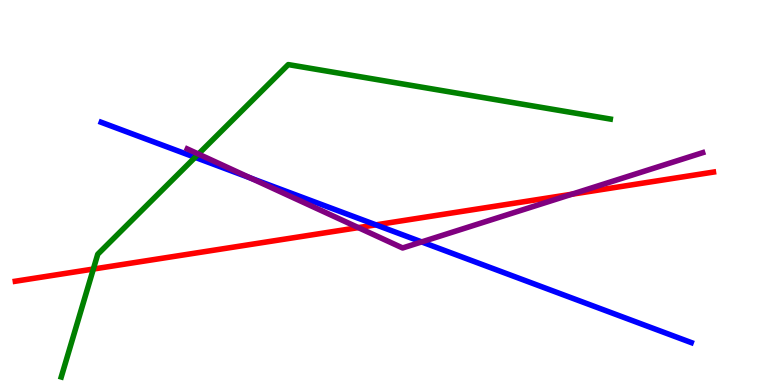[{'lines': ['blue', 'red'], 'intersections': [{'x': 4.85, 'y': 4.16}]}, {'lines': ['green', 'red'], 'intersections': [{'x': 1.2, 'y': 3.01}]}, {'lines': ['purple', 'red'], 'intersections': [{'x': 4.62, 'y': 4.09}, {'x': 7.38, 'y': 4.96}]}, {'lines': ['blue', 'green'], 'intersections': [{'x': 2.52, 'y': 5.91}]}, {'lines': ['blue', 'purple'], 'intersections': [{'x': 3.23, 'y': 5.37}, {'x': 5.44, 'y': 3.72}]}, {'lines': ['green', 'purple'], 'intersections': [{'x': 2.56, 'y': 6.0}]}]